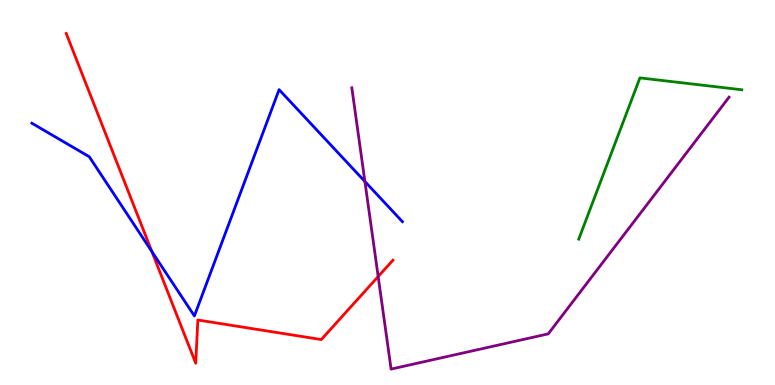[{'lines': ['blue', 'red'], 'intersections': [{'x': 1.96, 'y': 3.47}]}, {'lines': ['green', 'red'], 'intersections': []}, {'lines': ['purple', 'red'], 'intersections': [{'x': 4.88, 'y': 2.82}]}, {'lines': ['blue', 'green'], 'intersections': []}, {'lines': ['blue', 'purple'], 'intersections': [{'x': 4.71, 'y': 5.29}]}, {'lines': ['green', 'purple'], 'intersections': []}]